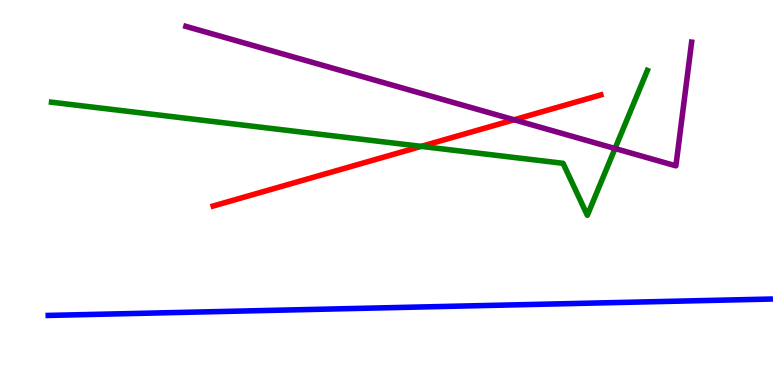[{'lines': ['blue', 'red'], 'intersections': []}, {'lines': ['green', 'red'], 'intersections': [{'x': 5.44, 'y': 6.2}]}, {'lines': ['purple', 'red'], 'intersections': [{'x': 6.63, 'y': 6.89}]}, {'lines': ['blue', 'green'], 'intersections': []}, {'lines': ['blue', 'purple'], 'intersections': []}, {'lines': ['green', 'purple'], 'intersections': [{'x': 7.94, 'y': 6.14}]}]